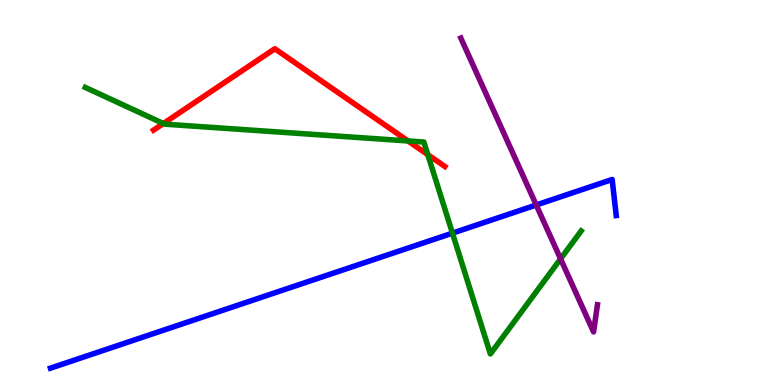[{'lines': ['blue', 'red'], 'intersections': []}, {'lines': ['green', 'red'], 'intersections': [{'x': 2.11, 'y': 6.79}, {'x': 5.26, 'y': 6.34}, {'x': 5.52, 'y': 5.98}]}, {'lines': ['purple', 'red'], 'intersections': []}, {'lines': ['blue', 'green'], 'intersections': [{'x': 5.84, 'y': 3.94}]}, {'lines': ['blue', 'purple'], 'intersections': [{'x': 6.92, 'y': 4.68}]}, {'lines': ['green', 'purple'], 'intersections': [{'x': 7.23, 'y': 3.28}]}]